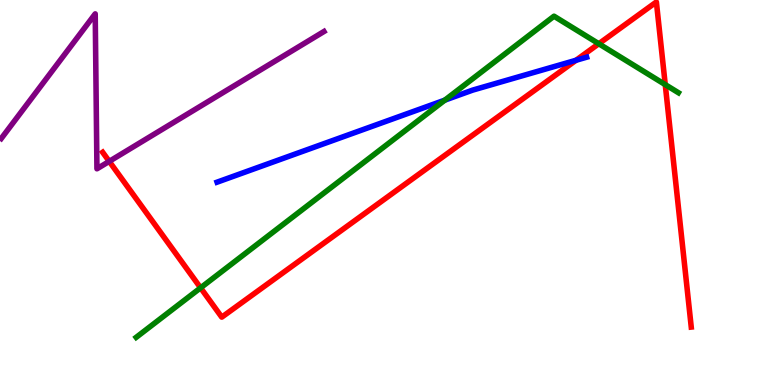[{'lines': ['blue', 'red'], 'intersections': [{'x': 7.43, 'y': 8.43}]}, {'lines': ['green', 'red'], 'intersections': [{'x': 2.59, 'y': 2.52}, {'x': 7.73, 'y': 8.86}, {'x': 8.58, 'y': 7.8}]}, {'lines': ['purple', 'red'], 'intersections': [{'x': 1.41, 'y': 5.81}]}, {'lines': ['blue', 'green'], 'intersections': [{'x': 5.74, 'y': 7.4}]}, {'lines': ['blue', 'purple'], 'intersections': []}, {'lines': ['green', 'purple'], 'intersections': []}]